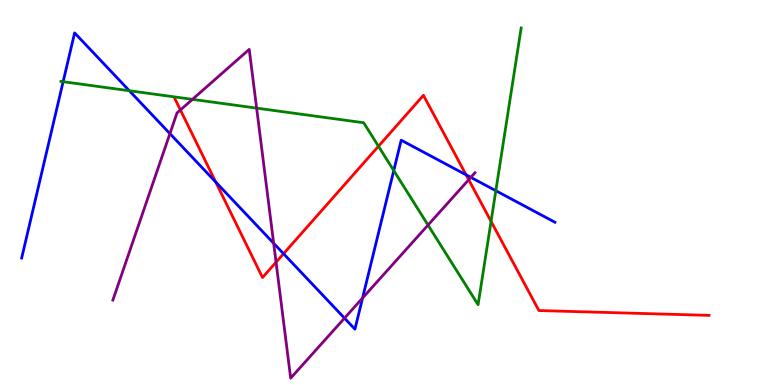[{'lines': ['blue', 'red'], 'intersections': [{'x': 2.78, 'y': 5.27}, {'x': 3.66, 'y': 3.41}, {'x': 6.01, 'y': 5.46}]}, {'lines': ['green', 'red'], 'intersections': [{'x': 4.88, 'y': 6.2}, {'x': 6.34, 'y': 4.25}]}, {'lines': ['purple', 'red'], 'intersections': [{'x': 2.33, 'y': 7.14}, {'x': 3.56, 'y': 3.19}, {'x': 6.05, 'y': 5.33}]}, {'lines': ['blue', 'green'], 'intersections': [{'x': 0.815, 'y': 7.88}, {'x': 1.67, 'y': 7.64}, {'x': 5.08, 'y': 5.57}, {'x': 6.4, 'y': 5.05}]}, {'lines': ['blue', 'purple'], 'intersections': [{'x': 2.19, 'y': 6.53}, {'x': 3.53, 'y': 3.68}, {'x': 4.45, 'y': 1.74}, {'x': 4.68, 'y': 2.26}, {'x': 6.08, 'y': 5.39}]}, {'lines': ['green', 'purple'], 'intersections': [{'x': 2.48, 'y': 7.42}, {'x': 3.31, 'y': 7.19}, {'x': 5.52, 'y': 4.15}]}]